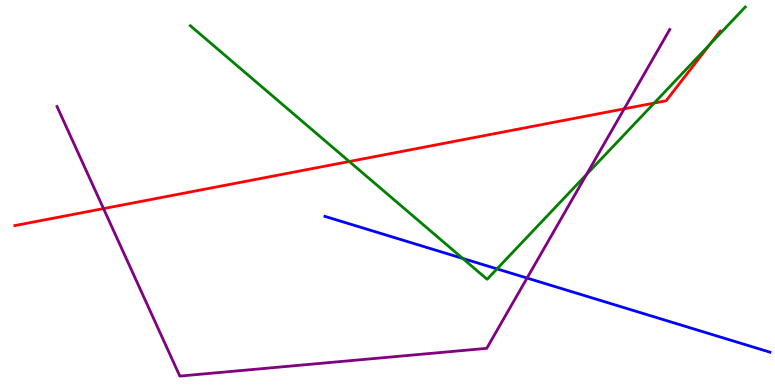[{'lines': ['blue', 'red'], 'intersections': []}, {'lines': ['green', 'red'], 'intersections': [{'x': 4.51, 'y': 5.81}, {'x': 8.44, 'y': 7.32}, {'x': 9.16, 'y': 8.85}]}, {'lines': ['purple', 'red'], 'intersections': [{'x': 1.34, 'y': 4.58}, {'x': 8.05, 'y': 7.17}]}, {'lines': ['blue', 'green'], 'intersections': [{'x': 5.97, 'y': 3.29}, {'x': 6.41, 'y': 3.02}]}, {'lines': ['blue', 'purple'], 'intersections': [{'x': 6.8, 'y': 2.78}]}, {'lines': ['green', 'purple'], 'intersections': [{'x': 7.57, 'y': 5.47}]}]